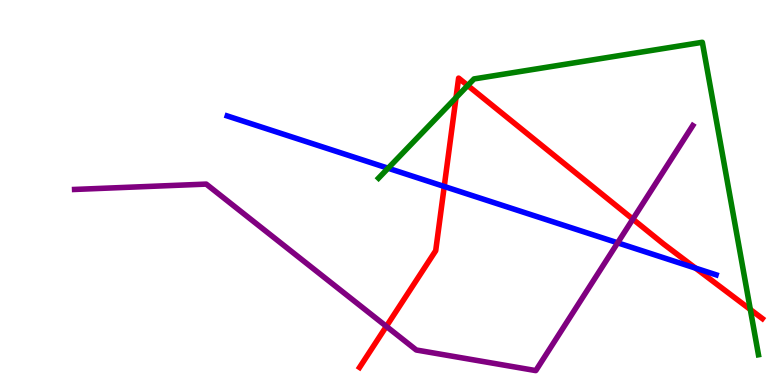[{'lines': ['blue', 'red'], 'intersections': [{'x': 5.73, 'y': 5.16}, {'x': 8.97, 'y': 3.04}]}, {'lines': ['green', 'red'], 'intersections': [{'x': 5.88, 'y': 7.46}, {'x': 6.04, 'y': 7.78}, {'x': 9.68, 'y': 1.96}]}, {'lines': ['purple', 'red'], 'intersections': [{'x': 4.99, 'y': 1.52}, {'x': 8.17, 'y': 4.31}]}, {'lines': ['blue', 'green'], 'intersections': [{'x': 5.01, 'y': 5.63}]}, {'lines': ['blue', 'purple'], 'intersections': [{'x': 7.97, 'y': 3.69}]}, {'lines': ['green', 'purple'], 'intersections': []}]